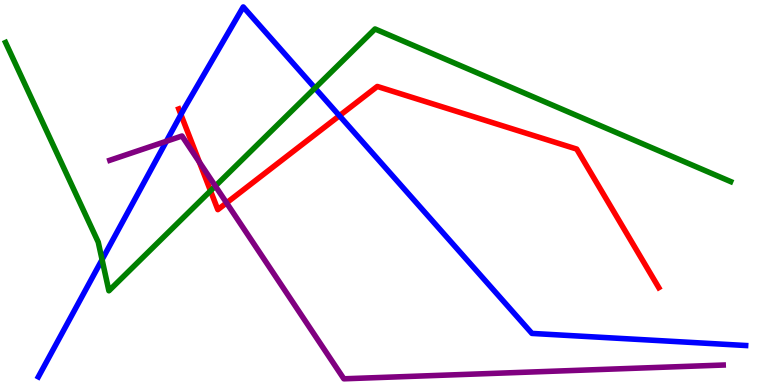[{'lines': ['blue', 'red'], 'intersections': [{'x': 2.33, 'y': 7.02}, {'x': 4.38, 'y': 6.99}]}, {'lines': ['green', 'red'], 'intersections': [{'x': 2.72, 'y': 5.04}]}, {'lines': ['purple', 'red'], 'intersections': [{'x': 2.57, 'y': 5.79}, {'x': 2.92, 'y': 4.73}]}, {'lines': ['blue', 'green'], 'intersections': [{'x': 1.32, 'y': 3.26}, {'x': 4.06, 'y': 7.71}]}, {'lines': ['blue', 'purple'], 'intersections': [{'x': 2.15, 'y': 6.33}]}, {'lines': ['green', 'purple'], 'intersections': [{'x': 2.78, 'y': 5.17}]}]